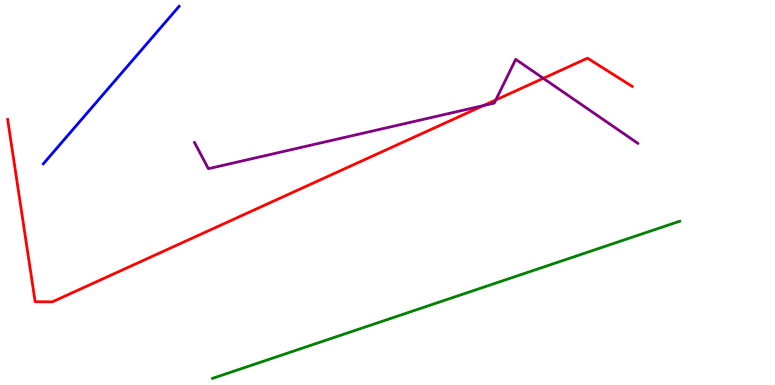[{'lines': ['blue', 'red'], 'intersections': []}, {'lines': ['green', 'red'], 'intersections': []}, {'lines': ['purple', 'red'], 'intersections': [{'x': 6.24, 'y': 7.26}, {'x': 6.4, 'y': 7.4}, {'x': 7.01, 'y': 7.97}]}, {'lines': ['blue', 'green'], 'intersections': []}, {'lines': ['blue', 'purple'], 'intersections': []}, {'lines': ['green', 'purple'], 'intersections': []}]